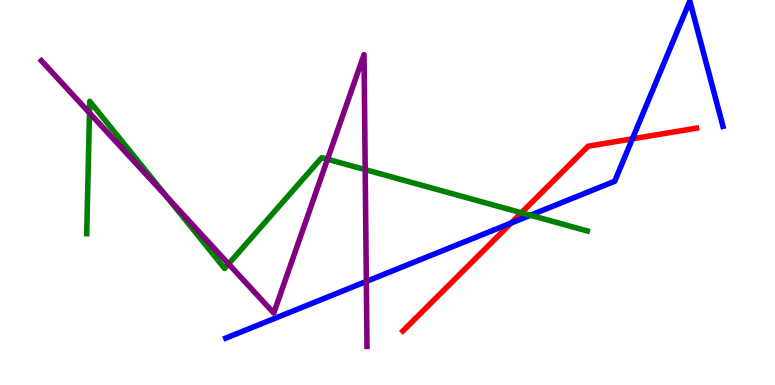[{'lines': ['blue', 'red'], 'intersections': [{'x': 6.6, 'y': 4.21}, {'x': 8.16, 'y': 6.39}]}, {'lines': ['green', 'red'], 'intersections': [{'x': 6.73, 'y': 4.47}]}, {'lines': ['purple', 'red'], 'intersections': []}, {'lines': ['blue', 'green'], 'intersections': [{'x': 6.84, 'y': 4.41}]}, {'lines': ['blue', 'purple'], 'intersections': [{'x': 4.73, 'y': 2.69}]}, {'lines': ['green', 'purple'], 'intersections': [{'x': 1.15, 'y': 7.07}, {'x': 2.15, 'y': 4.88}, {'x': 2.95, 'y': 3.14}, {'x': 4.23, 'y': 5.86}, {'x': 4.71, 'y': 5.59}]}]